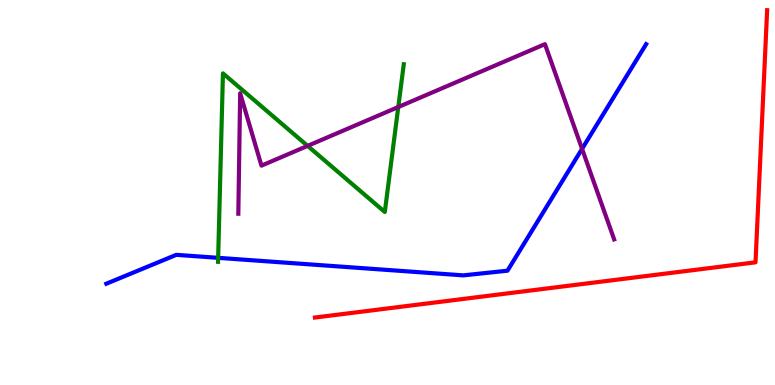[{'lines': ['blue', 'red'], 'intersections': []}, {'lines': ['green', 'red'], 'intersections': []}, {'lines': ['purple', 'red'], 'intersections': []}, {'lines': ['blue', 'green'], 'intersections': [{'x': 2.81, 'y': 3.3}]}, {'lines': ['blue', 'purple'], 'intersections': [{'x': 7.51, 'y': 6.13}]}, {'lines': ['green', 'purple'], 'intersections': [{'x': 3.97, 'y': 6.21}, {'x': 5.14, 'y': 7.22}]}]